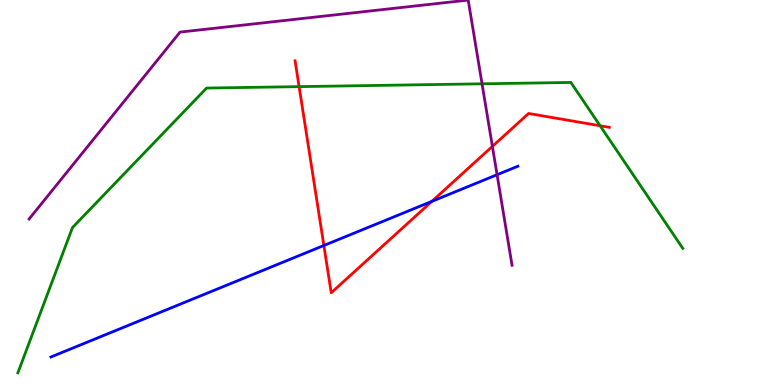[{'lines': ['blue', 'red'], 'intersections': [{'x': 4.18, 'y': 3.62}, {'x': 5.57, 'y': 4.77}]}, {'lines': ['green', 'red'], 'intersections': [{'x': 3.86, 'y': 7.75}, {'x': 7.74, 'y': 6.73}]}, {'lines': ['purple', 'red'], 'intersections': [{'x': 6.35, 'y': 6.2}]}, {'lines': ['blue', 'green'], 'intersections': []}, {'lines': ['blue', 'purple'], 'intersections': [{'x': 6.41, 'y': 5.46}]}, {'lines': ['green', 'purple'], 'intersections': [{'x': 6.22, 'y': 7.82}]}]